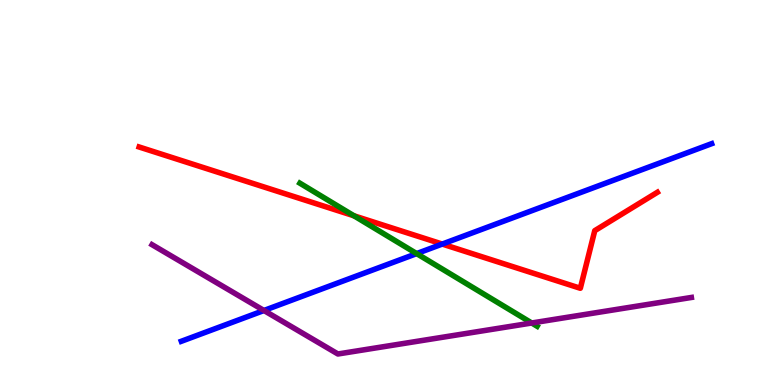[{'lines': ['blue', 'red'], 'intersections': [{'x': 5.71, 'y': 3.66}]}, {'lines': ['green', 'red'], 'intersections': [{'x': 4.57, 'y': 4.4}]}, {'lines': ['purple', 'red'], 'intersections': []}, {'lines': ['blue', 'green'], 'intersections': [{'x': 5.38, 'y': 3.41}]}, {'lines': ['blue', 'purple'], 'intersections': [{'x': 3.41, 'y': 1.94}]}, {'lines': ['green', 'purple'], 'intersections': [{'x': 6.86, 'y': 1.61}]}]